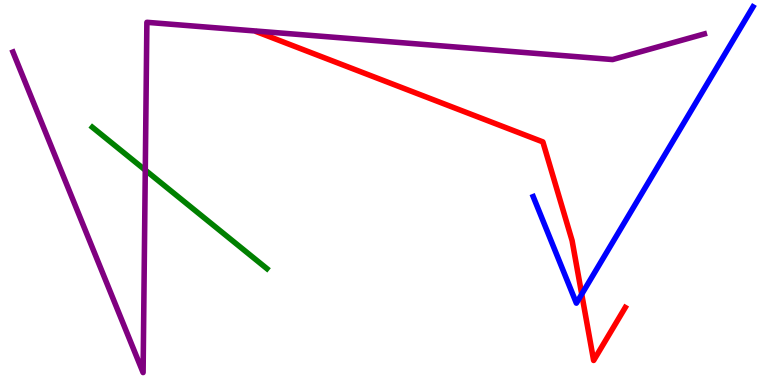[{'lines': ['blue', 'red'], 'intersections': [{'x': 7.51, 'y': 2.36}]}, {'lines': ['green', 'red'], 'intersections': []}, {'lines': ['purple', 'red'], 'intersections': []}, {'lines': ['blue', 'green'], 'intersections': []}, {'lines': ['blue', 'purple'], 'intersections': []}, {'lines': ['green', 'purple'], 'intersections': [{'x': 1.87, 'y': 5.58}]}]